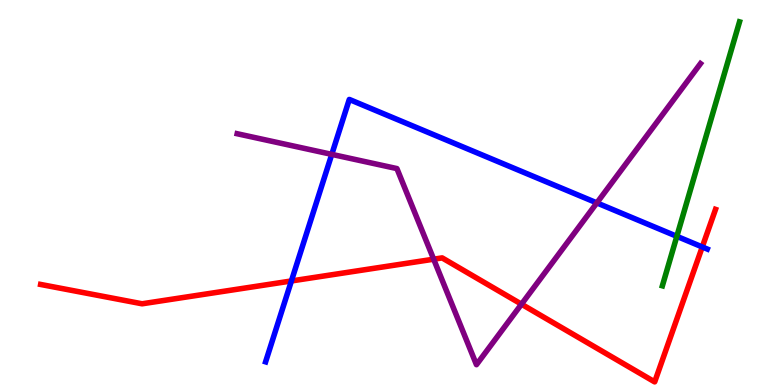[{'lines': ['blue', 'red'], 'intersections': [{'x': 3.76, 'y': 2.7}, {'x': 9.06, 'y': 3.59}]}, {'lines': ['green', 'red'], 'intersections': []}, {'lines': ['purple', 'red'], 'intersections': [{'x': 5.6, 'y': 3.27}, {'x': 6.73, 'y': 2.1}]}, {'lines': ['blue', 'green'], 'intersections': [{'x': 8.73, 'y': 3.86}]}, {'lines': ['blue', 'purple'], 'intersections': [{'x': 4.28, 'y': 5.99}, {'x': 7.7, 'y': 4.73}]}, {'lines': ['green', 'purple'], 'intersections': []}]